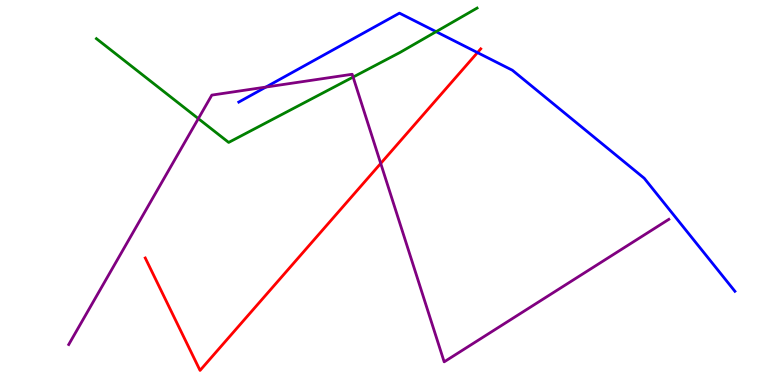[{'lines': ['blue', 'red'], 'intersections': [{'x': 6.16, 'y': 8.63}]}, {'lines': ['green', 'red'], 'intersections': []}, {'lines': ['purple', 'red'], 'intersections': [{'x': 4.91, 'y': 5.75}]}, {'lines': ['blue', 'green'], 'intersections': [{'x': 5.63, 'y': 9.18}]}, {'lines': ['blue', 'purple'], 'intersections': [{'x': 3.43, 'y': 7.74}]}, {'lines': ['green', 'purple'], 'intersections': [{'x': 2.56, 'y': 6.92}, {'x': 4.56, 'y': 8.0}]}]